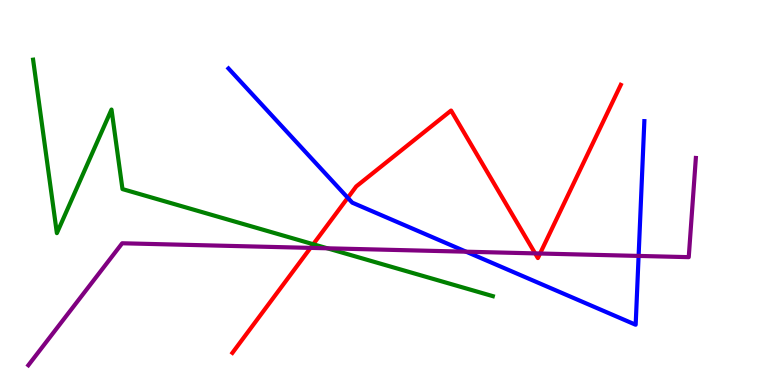[{'lines': ['blue', 'red'], 'intersections': [{'x': 4.49, 'y': 4.86}]}, {'lines': ['green', 'red'], 'intersections': [{'x': 4.04, 'y': 3.66}]}, {'lines': ['purple', 'red'], 'intersections': [{'x': 4.01, 'y': 3.56}, {'x': 6.9, 'y': 3.42}, {'x': 6.97, 'y': 3.42}]}, {'lines': ['blue', 'green'], 'intersections': []}, {'lines': ['blue', 'purple'], 'intersections': [{'x': 6.01, 'y': 3.46}, {'x': 8.24, 'y': 3.35}]}, {'lines': ['green', 'purple'], 'intersections': [{'x': 4.22, 'y': 3.55}]}]